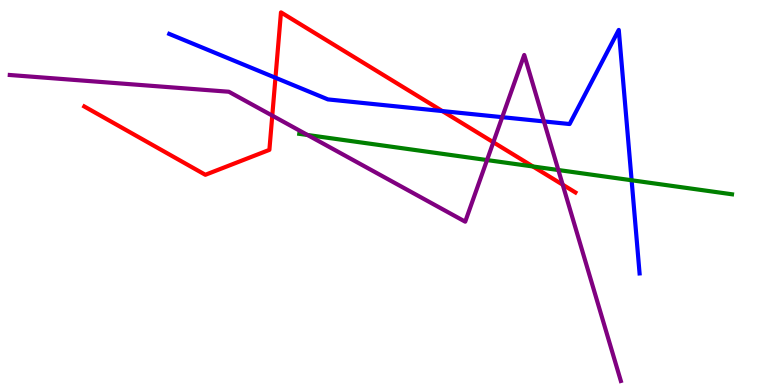[{'lines': ['blue', 'red'], 'intersections': [{'x': 3.55, 'y': 7.98}, {'x': 5.71, 'y': 7.12}]}, {'lines': ['green', 'red'], 'intersections': [{'x': 6.88, 'y': 5.68}]}, {'lines': ['purple', 'red'], 'intersections': [{'x': 3.51, 'y': 7.0}, {'x': 6.37, 'y': 6.3}, {'x': 7.26, 'y': 5.2}]}, {'lines': ['blue', 'green'], 'intersections': [{'x': 8.15, 'y': 5.32}]}, {'lines': ['blue', 'purple'], 'intersections': [{'x': 6.48, 'y': 6.96}, {'x': 7.02, 'y': 6.85}]}, {'lines': ['green', 'purple'], 'intersections': [{'x': 3.97, 'y': 6.49}, {'x': 6.28, 'y': 5.84}, {'x': 7.2, 'y': 5.58}]}]